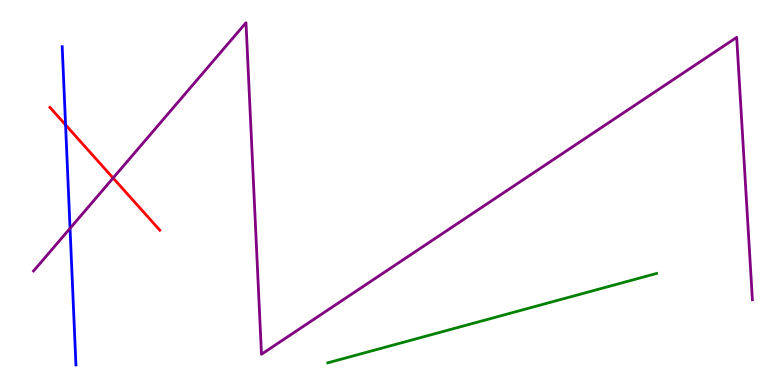[{'lines': ['blue', 'red'], 'intersections': [{'x': 0.846, 'y': 6.76}]}, {'lines': ['green', 'red'], 'intersections': []}, {'lines': ['purple', 'red'], 'intersections': [{'x': 1.46, 'y': 5.38}]}, {'lines': ['blue', 'green'], 'intersections': []}, {'lines': ['blue', 'purple'], 'intersections': [{'x': 0.904, 'y': 4.07}]}, {'lines': ['green', 'purple'], 'intersections': []}]